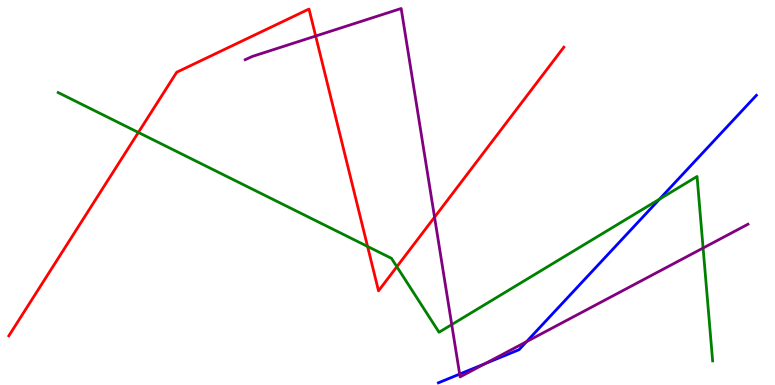[{'lines': ['blue', 'red'], 'intersections': []}, {'lines': ['green', 'red'], 'intersections': [{'x': 1.79, 'y': 6.56}, {'x': 4.74, 'y': 3.6}, {'x': 5.12, 'y': 3.07}]}, {'lines': ['purple', 'red'], 'intersections': [{'x': 4.07, 'y': 9.06}, {'x': 5.61, 'y': 4.36}]}, {'lines': ['blue', 'green'], 'intersections': [{'x': 8.51, 'y': 4.83}]}, {'lines': ['blue', 'purple'], 'intersections': [{'x': 5.93, 'y': 0.283}, {'x': 6.26, 'y': 0.555}, {'x': 6.79, 'y': 1.13}]}, {'lines': ['green', 'purple'], 'intersections': [{'x': 5.83, 'y': 1.57}, {'x': 9.07, 'y': 3.56}]}]